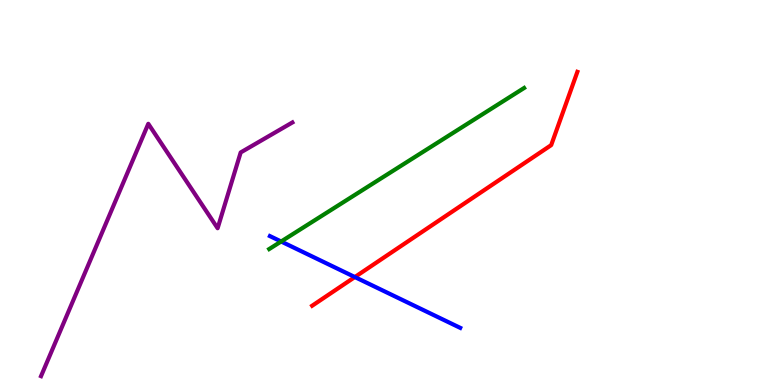[{'lines': ['blue', 'red'], 'intersections': [{'x': 4.58, 'y': 2.8}]}, {'lines': ['green', 'red'], 'intersections': []}, {'lines': ['purple', 'red'], 'intersections': []}, {'lines': ['blue', 'green'], 'intersections': [{'x': 3.63, 'y': 3.73}]}, {'lines': ['blue', 'purple'], 'intersections': []}, {'lines': ['green', 'purple'], 'intersections': []}]